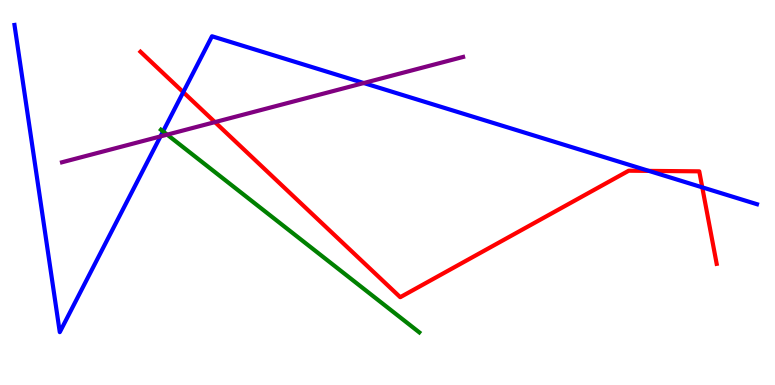[{'lines': ['blue', 'red'], 'intersections': [{'x': 2.36, 'y': 7.61}, {'x': 8.37, 'y': 5.56}, {'x': 9.06, 'y': 5.13}]}, {'lines': ['green', 'red'], 'intersections': []}, {'lines': ['purple', 'red'], 'intersections': [{'x': 2.77, 'y': 6.83}]}, {'lines': ['blue', 'green'], 'intersections': [{'x': 2.1, 'y': 6.59}]}, {'lines': ['blue', 'purple'], 'intersections': [{'x': 2.07, 'y': 6.46}, {'x': 4.69, 'y': 7.84}]}, {'lines': ['green', 'purple'], 'intersections': [{'x': 2.16, 'y': 6.5}]}]